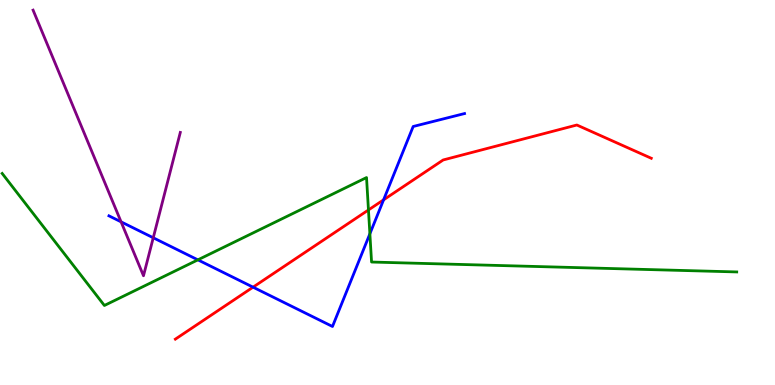[{'lines': ['blue', 'red'], 'intersections': [{'x': 3.27, 'y': 2.54}, {'x': 4.95, 'y': 4.81}]}, {'lines': ['green', 'red'], 'intersections': [{'x': 4.75, 'y': 4.55}]}, {'lines': ['purple', 'red'], 'intersections': []}, {'lines': ['blue', 'green'], 'intersections': [{'x': 2.55, 'y': 3.25}, {'x': 4.77, 'y': 3.93}]}, {'lines': ['blue', 'purple'], 'intersections': [{'x': 1.56, 'y': 4.24}, {'x': 1.98, 'y': 3.82}]}, {'lines': ['green', 'purple'], 'intersections': []}]